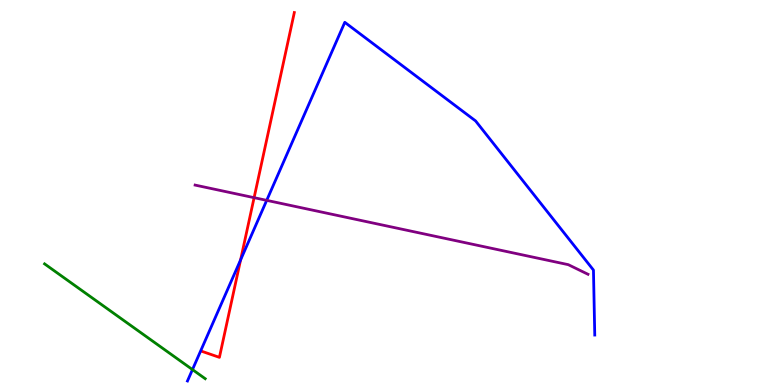[{'lines': ['blue', 'red'], 'intersections': [{'x': 3.1, 'y': 3.25}]}, {'lines': ['green', 'red'], 'intersections': []}, {'lines': ['purple', 'red'], 'intersections': [{'x': 3.28, 'y': 4.87}]}, {'lines': ['blue', 'green'], 'intersections': [{'x': 2.48, 'y': 0.4}]}, {'lines': ['blue', 'purple'], 'intersections': [{'x': 3.44, 'y': 4.8}]}, {'lines': ['green', 'purple'], 'intersections': []}]